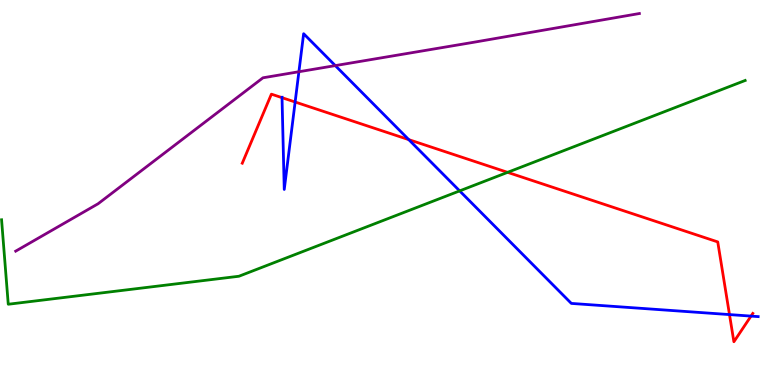[{'lines': ['blue', 'red'], 'intersections': [{'x': 3.64, 'y': 7.46}, {'x': 3.81, 'y': 7.35}, {'x': 5.27, 'y': 6.37}, {'x': 9.41, 'y': 1.83}, {'x': 9.69, 'y': 1.79}]}, {'lines': ['green', 'red'], 'intersections': [{'x': 6.55, 'y': 5.52}]}, {'lines': ['purple', 'red'], 'intersections': []}, {'lines': ['blue', 'green'], 'intersections': [{'x': 5.93, 'y': 5.04}]}, {'lines': ['blue', 'purple'], 'intersections': [{'x': 3.86, 'y': 8.14}, {'x': 4.33, 'y': 8.3}]}, {'lines': ['green', 'purple'], 'intersections': []}]